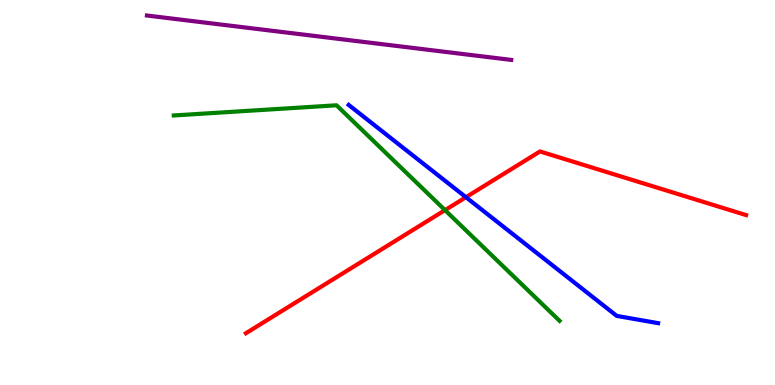[{'lines': ['blue', 'red'], 'intersections': [{'x': 6.01, 'y': 4.88}]}, {'lines': ['green', 'red'], 'intersections': [{'x': 5.74, 'y': 4.54}]}, {'lines': ['purple', 'red'], 'intersections': []}, {'lines': ['blue', 'green'], 'intersections': []}, {'lines': ['blue', 'purple'], 'intersections': []}, {'lines': ['green', 'purple'], 'intersections': []}]